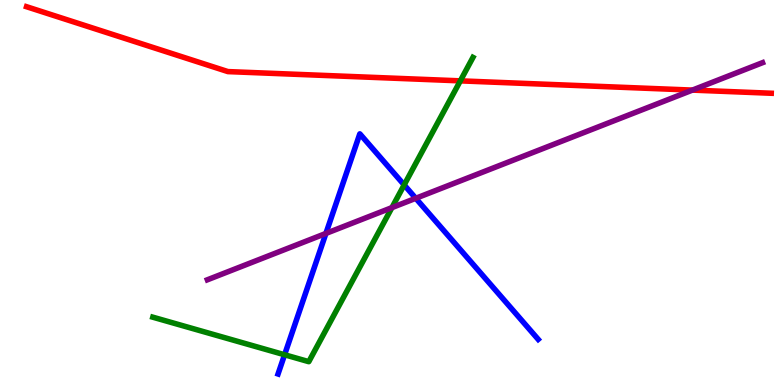[{'lines': ['blue', 'red'], 'intersections': []}, {'lines': ['green', 'red'], 'intersections': [{'x': 5.94, 'y': 7.9}]}, {'lines': ['purple', 'red'], 'intersections': [{'x': 8.93, 'y': 7.66}]}, {'lines': ['blue', 'green'], 'intersections': [{'x': 3.67, 'y': 0.785}, {'x': 5.22, 'y': 5.2}]}, {'lines': ['blue', 'purple'], 'intersections': [{'x': 4.21, 'y': 3.94}, {'x': 5.36, 'y': 4.85}]}, {'lines': ['green', 'purple'], 'intersections': [{'x': 5.06, 'y': 4.61}]}]